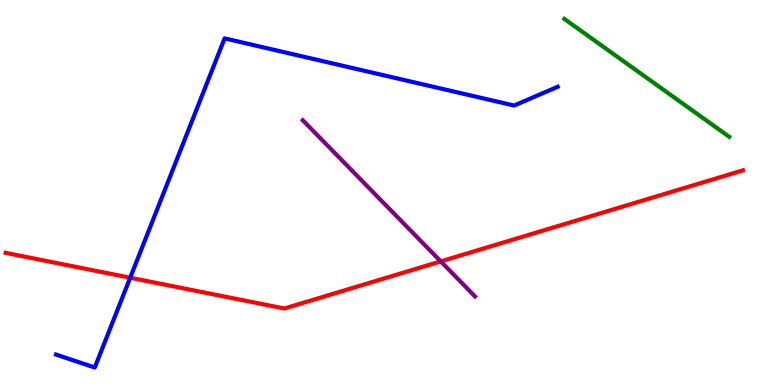[{'lines': ['blue', 'red'], 'intersections': [{'x': 1.68, 'y': 2.79}]}, {'lines': ['green', 'red'], 'intersections': []}, {'lines': ['purple', 'red'], 'intersections': [{'x': 5.69, 'y': 3.21}]}, {'lines': ['blue', 'green'], 'intersections': []}, {'lines': ['blue', 'purple'], 'intersections': []}, {'lines': ['green', 'purple'], 'intersections': []}]